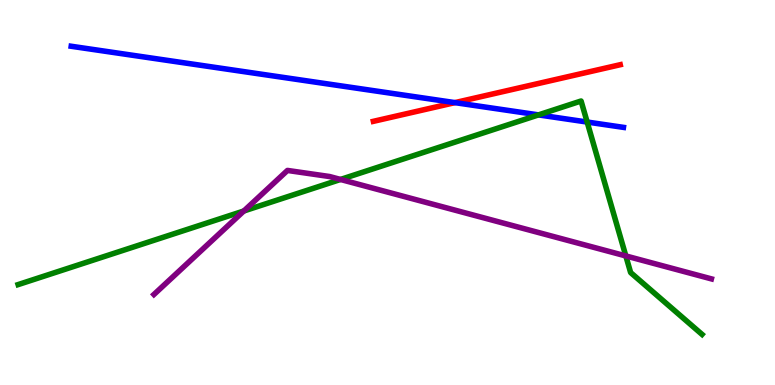[{'lines': ['blue', 'red'], 'intersections': [{'x': 5.87, 'y': 7.33}]}, {'lines': ['green', 'red'], 'intersections': []}, {'lines': ['purple', 'red'], 'intersections': []}, {'lines': ['blue', 'green'], 'intersections': [{'x': 6.95, 'y': 7.02}, {'x': 7.58, 'y': 6.83}]}, {'lines': ['blue', 'purple'], 'intersections': []}, {'lines': ['green', 'purple'], 'intersections': [{'x': 3.15, 'y': 4.52}, {'x': 4.39, 'y': 5.34}, {'x': 8.08, 'y': 3.35}]}]